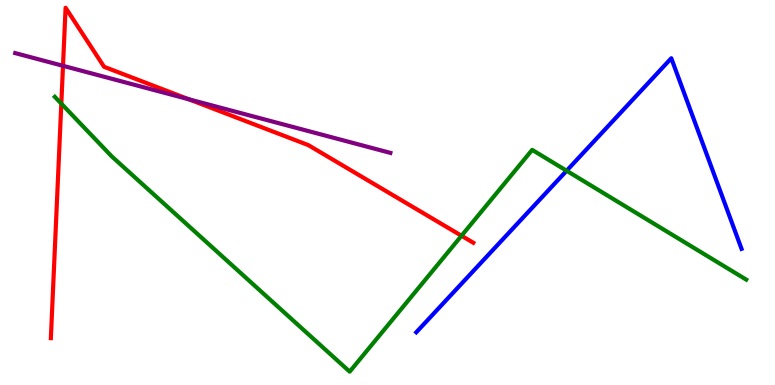[{'lines': ['blue', 'red'], 'intersections': []}, {'lines': ['green', 'red'], 'intersections': [{'x': 0.791, 'y': 7.31}, {'x': 5.95, 'y': 3.88}]}, {'lines': ['purple', 'red'], 'intersections': [{'x': 0.813, 'y': 8.29}, {'x': 2.43, 'y': 7.42}]}, {'lines': ['blue', 'green'], 'intersections': [{'x': 7.31, 'y': 5.56}]}, {'lines': ['blue', 'purple'], 'intersections': []}, {'lines': ['green', 'purple'], 'intersections': []}]